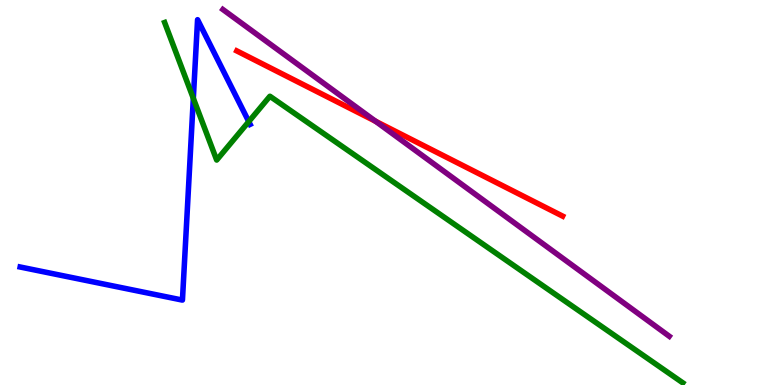[{'lines': ['blue', 'red'], 'intersections': []}, {'lines': ['green', 'red'], 'intersections': []}, {'lines': ['purple', 'red'], 'intersections': [{'x': 4.85, 'y': 6.85}]}, {'lines': ['blue', 'green'], 'intersections': [{'x': 2.49, 'y': 7.45}, {'x': 3.21, 'y': 6.84}]}, {'lines': ['blue', 'purple'], 'intersections': []}, {'lines': ['green', 'purple'], 'intersections': []}]